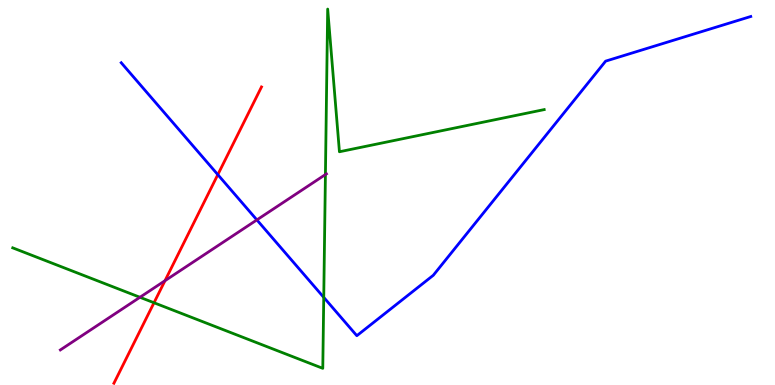[{'lines': ['blue', 'red'], 'intersections': [{'x': 2.81, 'y': 5.46}]}, {'lines': ['green', 'red'], 'intersections': [{'x': 1.99, 'y': 2.14}]}, {'lines': ['purple', 'red'], 'intersections': [{'x': 2.13, 'y': 2.71}]}, {'lines': ['blue', 'green'], 'intersections': [{'x': 4.18, 'y': 2.28}]}, {'lines': ['blue', 'purple'], 'intersections': [{'x': 3.31, 'y': 4.29}]}, {'lines': ['green', 'purple'], 'intersections': [{'x': 1.81, 'y': 2.28}, {'x': 4.2, 'y': 5.47}]}]